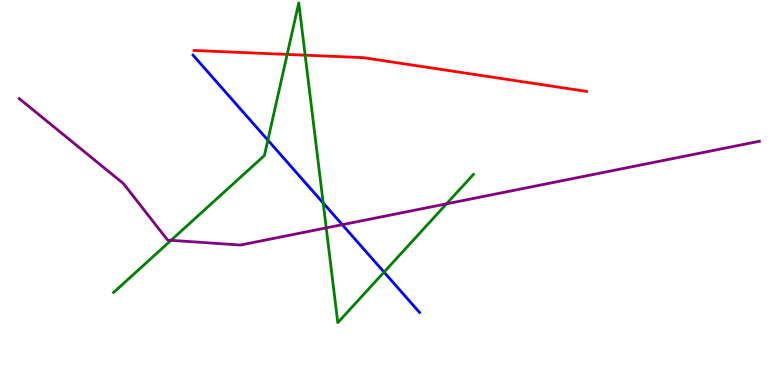[{'lines': ['blue', 'red'], 'intersections': []}, {'lines': ['green', 'red'], 'intersections': [{'x': 3.71, 'y': 8.59}, {'x': 3.94, 'y': 8.57}]}, {'lines': ['purple', 'red'], 'intersections': []}, {'lines': ['blue', 'green'], 'intersections': [{'x': 3.46, 'y': 6.36}, {'x': 4.17, 'y': 4.73}, {'x': 4.96, 'y': 2.93}]}, {'lines': ['blue', 'purple'], 'intersections': [{'x': 4.42, 'y': 4.16}]}, {'lines': ['green', 'purple'], 'intersections': [{'x': 2.21, 'y': 3.76}, {'x': 4.21, 'y': 4.08}, {'x': 5.76, 'y': 4.71}]}]